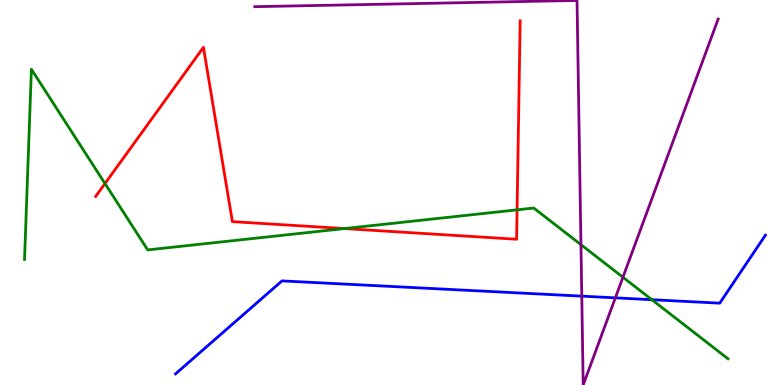[{'lines': ['blue', 'red'], 'intersections': []}, {'lines': ['green', 'red'], 'intersections': [{'x': 1.35, 'y': 5.23}, {'x': 4.44, 'y': 4.06}, {'x': 6.67, 'y': 4.55}]}, {'lines': ['purple', 'red'], 'intersections': []}, {'lines': ['blue', 'green'], 'intersections': [{'x': 8.41, 'y': 2.22}]}, {'lines': ['blue', 'purple'], 'intersections': [{'x': 7.51, 'y': 2.31}, {'x': 7.94, 'y': 2.26}]}, {'lines': ['green', 'purple'], 'intersections': [{'x': 7.5, 'y': 3.65}, {'x': 8.04, 'y': 2.8}]}]